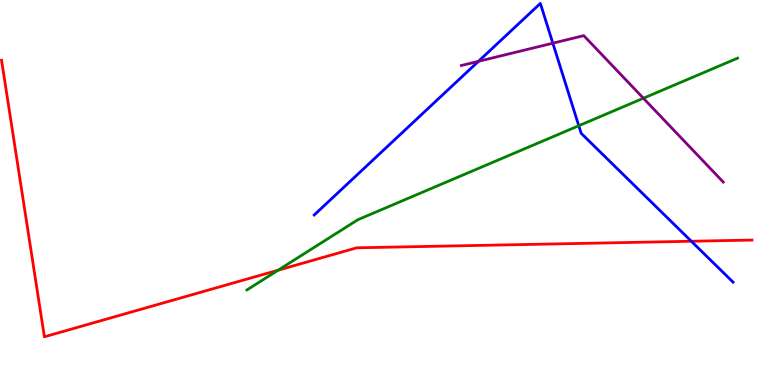[{'lines': ['blue', 'red'], 'intersections': [{'x': 8.92, 'y': 3.73}]}, {'lines': ['green', 'red'], 'intersections': [{'x': 3.59, 'y': 2.98}]}, {'lines': ['purple', 'red'], 'intersections': []}, {'lines': ['blue', 'green'], 'intersections': [{'x': 7.47, 'y': 6.73}]}, {'lines': ['blue', 'purple'], 'intersections': [{'x': 6.17, 'y': 8.41}, {'x': 7.13, 'y': 8.88}]}, {'lines': ['green', 'purple'], 'intersections': [{'x': 8.3, 'y': 7.45}]}]